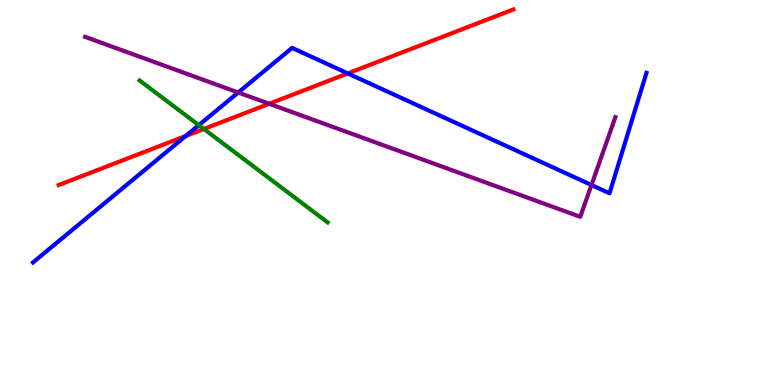[{'lines': ['blue', 'red'], 'intersections': [{'x': 2.4, 'y': 6.47}, {'x': 4.49, 'y': 8.09}]}, {'lines': ['green', 'red'], 'intersections': [{'x': 2.63, 'y': 6.65}]}, {'lines': ['purple', 'red'], 'intersections': [{'x': 3.47, 'y': 7.3}]}, {'lines': ['blue', 'green'], 'intersections': [{'x': 2.57, 'y': 6.75}]}, {'lines': ['blue', 'purple'], 'intersections': [{'x': 3.07, 'y': 7.6}, {'x': 7.63, 'y': 5.19}]}, {'lines': ['green', 'purple'], 'intersections': []}]